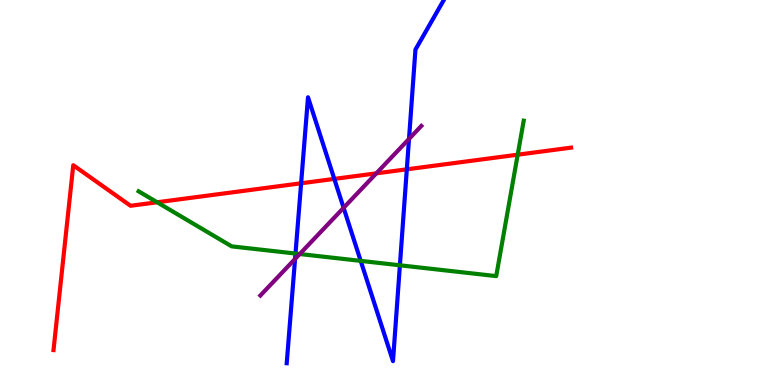[{'lines': ['blue', 'red'], 'intersections': [{'x': 3.89, 'y': 5.24}, {'x': 4.31, 'y': 5.35}, {'x': 5.25, 'y': 5.6}]}, {'lines': ['green', 'red'], 'intersections': [{'x': 2.03, 'y': 4.75}, {'x': 6.68, 'y': 5.98}]}, {'lines': ['purple', 'red'], 'intersections': [{'x': 4.86, 'y': 5.5}]}, {'lines': ['blue', 'green'], 'intersections': [{'x': 3.81, 'y': 3.41}, {'x': 4.65, 'y': 3.22}, {'x': 5.16, 'y': 3.11}]}, {'lines': ['blue', 'purple'], 'intersections': [{'x': 3.81, 'y': 3.27}, {'x': 4.43, 'y': 4.6}, {'x': 5.28, 'y': 6.39}]}, {'lines': ['green', 'purple'], 'intersections': [{'x': 3.87, 'y': 3.4}]}]